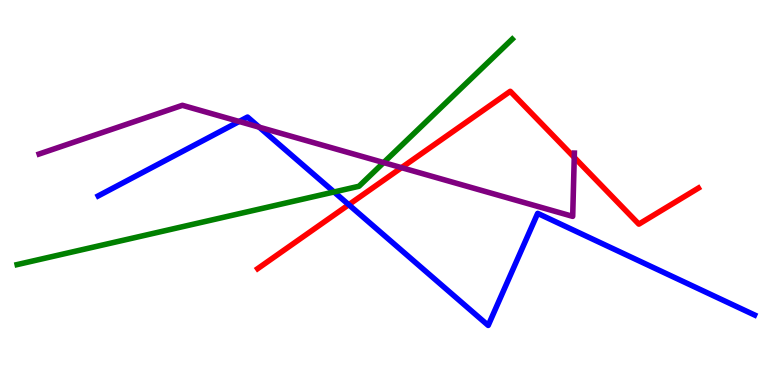[{'lines': ['blue', 'red'], 'intersections': [{'x': 4.5, 'y': 4.68}]}, {'lines': ['green', 'red'], 'intersections': []}, {'lines': ['purple', 'red'], 'intersections': [{'x': 5.18, 'y': 5.65}, {'x': 7.41, 'y': 5.91}]}, {'lines': ['blue', 'green'], 'intersections': [{'x': 4.31, 'y': 5.01}]}, {'lines': ['blue', 'purple'], 'intersections': [{'x': 3.09, 'y': 6.84}, {'x': 3.34, 'y': 6.7}]}, {'lines': ['green', 'purple'], 'intersections': [{'x': 4.95, 'y': 5.78}]}]